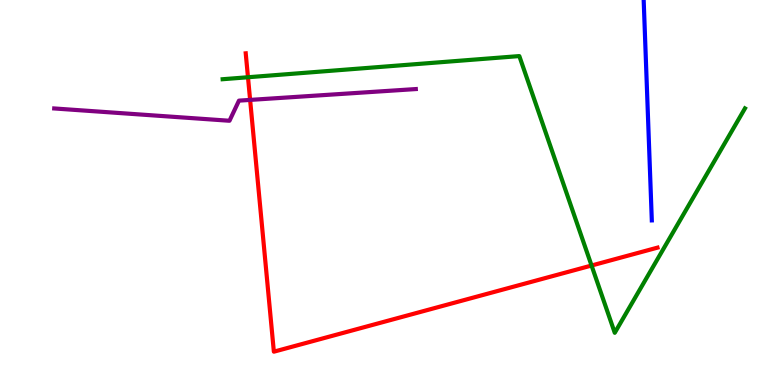[{'lines': ['blue', 'red'], 'intersections': []}, {'lines': ['green', 'red'], 'intersections': [{'x': 3.2, 'y': 7.99}, {'x': 7.63, 'y': 3.1}]}, {'lines': ['purple', 'red'], 'intersections': [{'x': 3.23, 'y': 7.41}]}, {'lines': ['blue', 'green'], 'intersections': []}, {'lines': ['blue', 'purple'], 'intersections': []}, {'lines': ['green', 'purple'], 'intersections': []}]